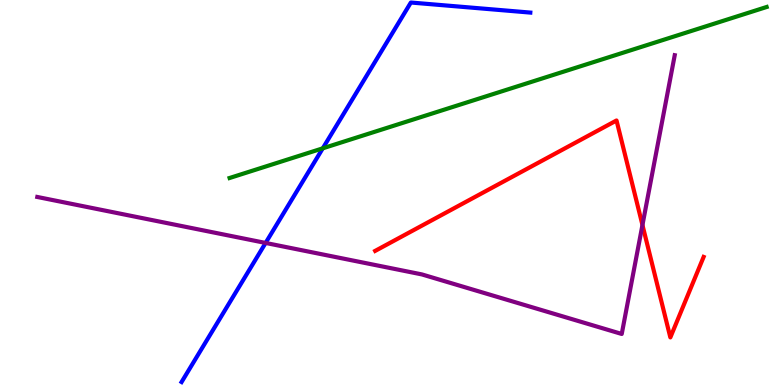[{'lines': ['blue', 'red'], 'intersections': []}, {'lines': ['green', 'red'], 'intersections': []}, {'lines': ['purple', 'red'], 'intersections': [{'x': 8.29, 'y': 4.16}]}, {'lines': ['blue', 'green'], 'intersections': [{'x': 4.16, 'y': 6.15}]}, {'lines': ['blue', 'purple'], 'intersections': [{'x': 3.43, 'y': 3.69}]}, {'lines': ['green', 'purple'], 'intersections': []}]